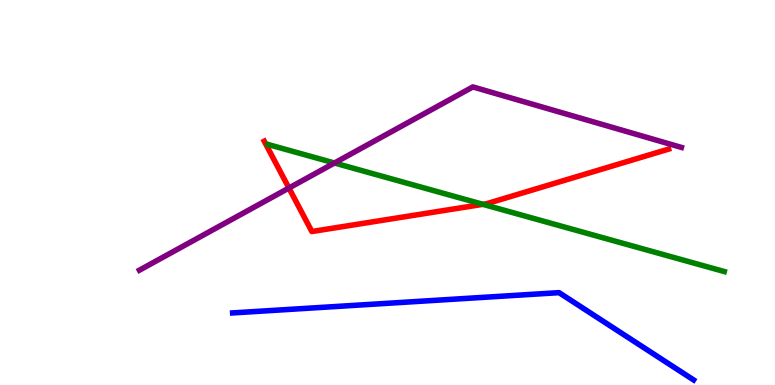[{'lines': ['blue', 'red'], 'intersections': []}, {'lines': ['green', 'red'], 'intersections': [{'x': 6.23, 'y': 4.69}]}, {'lines': ['purple', 'red'], 'intersections': [{'x': 3.73, 'y': 5.12}]}, {'lines': ['blue', 'green'], 'intersections': []}, {'lines': ['blue', 'purple'], 'intersections': []}, {'lines': ['green', 'purple'], 'intersections': [{'x': 4.32, 'y': 5.77}]}]